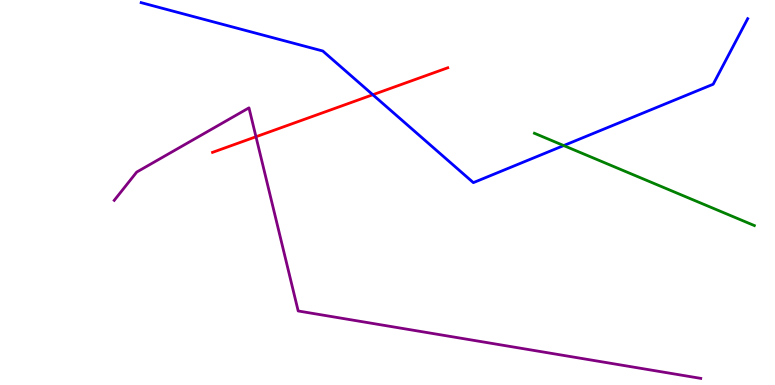[{'lines': ['blue', 'red'], 'intersections': [{'x': 4.81, 'y': 7.54}]}, {'lines': ['green', 'red'], 'intersections': []}, {'lines': ['purple', 'red'], 'intersections': [{'x': 3.3, 'y': 6.45}]}, {'lines': ['blue', 'green'], 'intersections': [{'x': 7.27, 'y': 6.22}]}, {'lines': ['blue', 'purple'], 'intersections': []}, {'lines': ['green', 'purple'], 'intersections': []}]